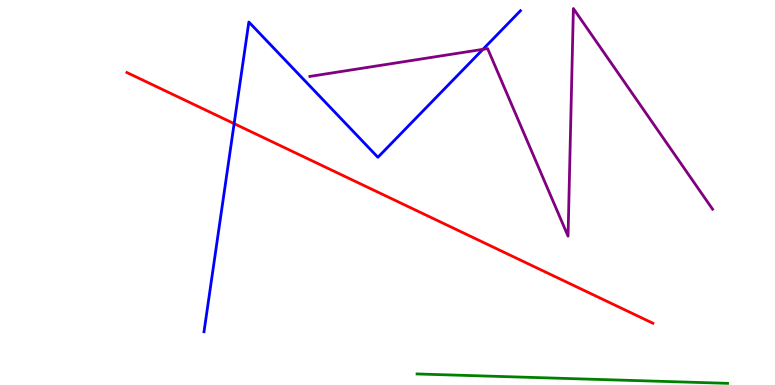[{'lines': ['blue', 'red'], 'intersections': [{'x': 3.02, 'y': 6.79}]}, {'lines': ['green', 'red'], 'intersections': []}, {'lines': ['purple', 'red'], 'intersections': []}, {'lines': ['blue', 'green'], 'intersections': []}, {'lines': ['blue', 'purple'], 'intersections': [{'x': 6.23, 'y': 8.72}]}, {'lines': ['green', 'purple'], 'intersections': []}]